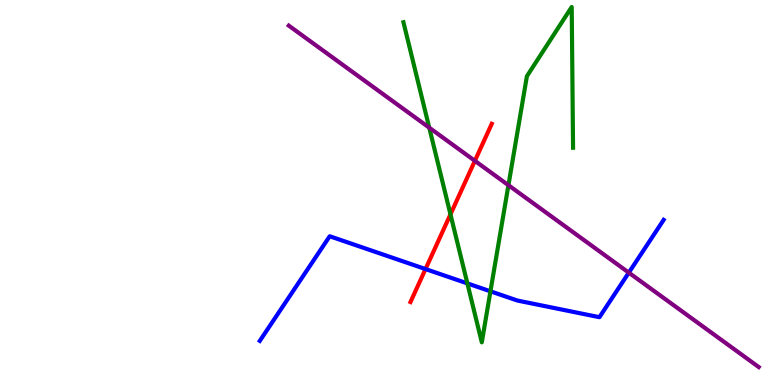[{'lines': ['blue', 'red'], 'intersections': [{'x': 5.49, 'y': 3.01}]}, {'lines': ['green', 'red'], 'intersections': [{'x': 5.81, 'y': 4.43}]}, {'lines': ['purple', 'red'], 'intersections': [{'x': 6.13, 'y': 5.82}]}, {'lines': ['blue', 'green'], 'intersections': [{'x': 6.03, 'y': 2.64}, {'x': 6.33, 'y': 2.43}]}, {'lines': ['blue', 'purple'], 'intersections': [{'x': 8.11, 'y': 2.92}]}, {'lines': ['green', 'purple'], 'intersections': [{'x': 5.54, 'y': 6.68}, {'x': 6.56, 'y': 5.19}]}]